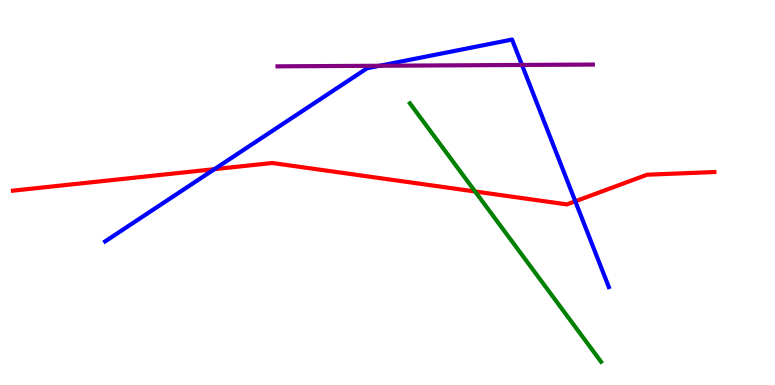[{'lines': ['blue', 'red'], 'intersections': [{'x': 2.77, 'y': 5.61}, {'x': 7.42, 'y': 4.77}]}, {'lines': ['green', 'red'], 'intersections': [{'x': 6.13, 'y': 5.03}]}, {'lines': ['purple', 'red'], 'intersections': []}, {'lines': ['blue', 'green'], 'intersections': []}, {'lines': ['blue', 'purple'], 'intersections': [{'x': 4.9, 'y': 8.29}, {'x': 6.74, 'y': 8.31}]}, {'lines': ['green', 'purple'], 'intersections': []}]